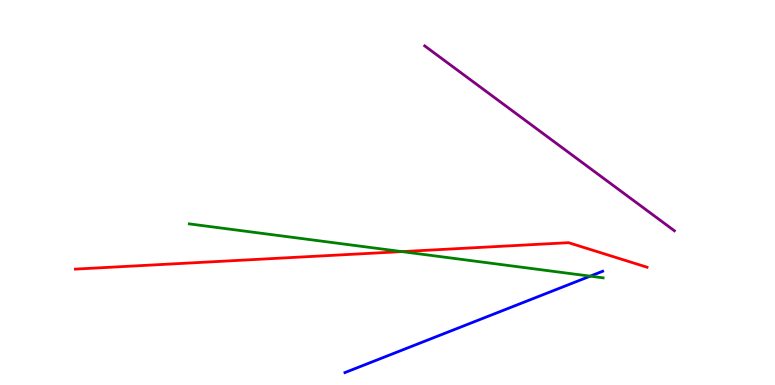[{'lines': ['blue', 'red'], 'intersections': []}, {'lines': ['green', 'red'], 'intersections': [{'x': 5.19, 'y': 3.46}]}, {'lines': ['purple', 'red'], 'intersections': []}, {'lines': ['blue', 'green'], 'intersections': [{'x': 7.62, 'y': 2.83}]}, {'lines': ['blue', 'purple'], 'intersections': []}, {'lines': ['green', 'purple'], 'intersections': []}]